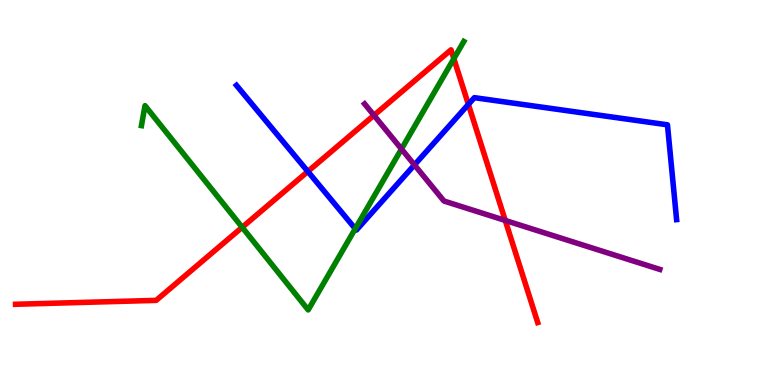[{'lines': ['blue', 'red'], 'intersections': [{'x': 3.97, 'y': 5.55}, {'x': 6.04, 'y': 7.29}]}, {'lines': ['green', 'red'], 'intersections': [{'x': 3.12, 'y': 4.1}, {'x': 5.86, 'y': 8.48}]}, {'lines': ['purple', 'red'], 'intersections': [{'x': 4.83, 'y': 7.0}, {'x': 6.52, 'y': 4.27}]}, {'lines': ['blue', 'green'], 'intersections': [{'x': 4.58, 'y': 4.06}]}, {'lines': ['blue', 'purple'], 'intersections': [{'x': 5.35, 'y': 5.72}]}, {'lines': ['green', 'purple'], 'intersections': [{'x': 5.18, 'y': 6.13}]}]